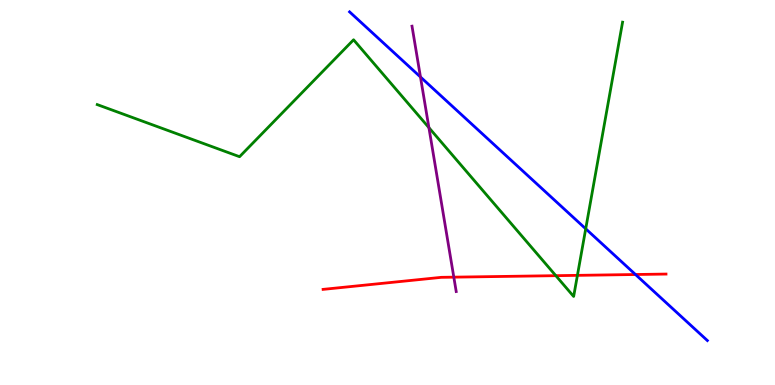[{'lines': ['blue', 'red'], 'intersections': [{'x': 8.2, 'y': 2.87}]}, {'lines': ['green', 'red'], 'intersections': [{'x': 7.17, 'y': 2.84}, {'x': 7.45, 'y': 2.85}]}, {'lines': ['purple', 'red'], 'intersections': [{'x': 5.86, 'y': 2.8}]}, {'lines': ['blue', 'green'], 'intersections': [{'x': 7.56, 'y': 4.06}]}, {'lines': ['blue', 'purple'], 'intersections': [{'x': 5.43, 'y': 8.0}]}, {'lines': ['green', 'purple'], 'intersections': [{'x': 5.53, 'y': 6.68}]}]